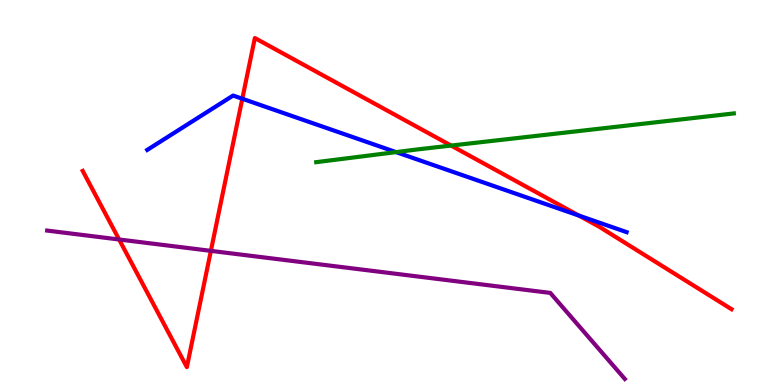[{'lines': ['blue', 'red'], 'intersections': [{'x': 3.13, 'y': 7.44}, {'x': 7.47, 'y': 4.4}]}, {'lines': ['green', 'red'], 'intersections': [{'x': 5.82, 'y': 6.22}]}, {'lines': ['purple', 'red'], 'intersections': [{'x': 1.54, 'y': 3.78}, {'x': 2.72, 'y': 3.48}]}, {'lines': ['blue', 'green'], 'intersections': [{'x': 5.11, 'y': 6.05}]}, {'lines': ['blue', 'purple'], 'intersections': []}, {'lines': ['green', 'purple'], 'intersections': []}]